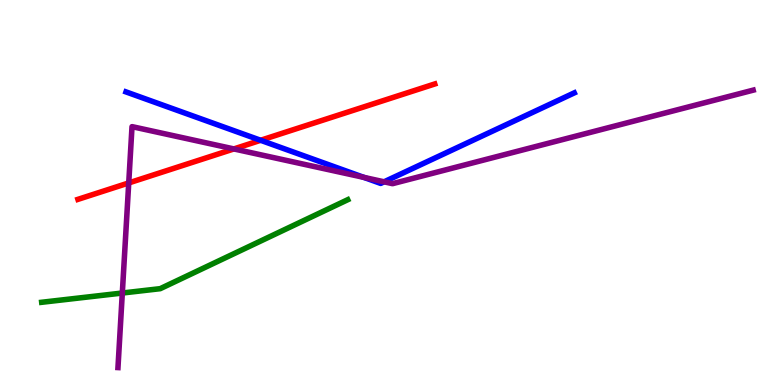[{'lines': ['blue', 'red'], 'intersections': [{'x': 3.36, 'y': 6.36}]}, {'lines': ['green', 'red'], 'intersections': []}, {'lines': ['purple', 'red'], 'intersections': [{'x': 1.66, 'y': 5.25}, {'x': 3.02, 'y': 6.13}]}, {'lines': ['blue', 'green'], 'intersections': []}, {'lines': ['blue', 'purple'], 'intersections': [{'x': 4.7, 'y': 5.39}, {'x': 4.96, 'y': 5.28}]}, {'lines': ['green', 'purple'], 'intersections': [{'x': 1.58, 'y': 2.39}]}]